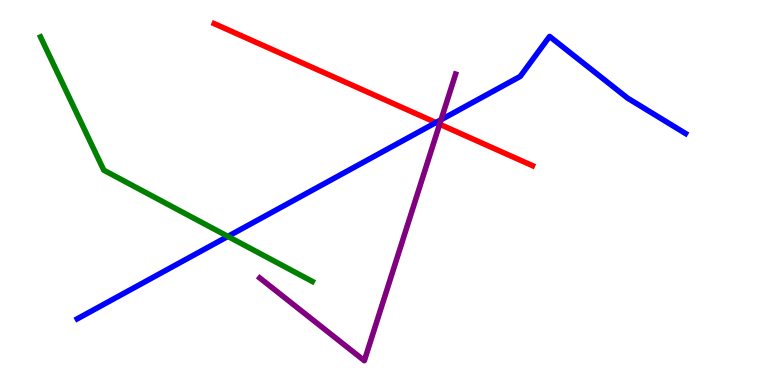[{'lines': ['blue', 'red'], 'intersections': [{'x': 5.62, 'y': 6.82}]}, {'lines': ['green', 'red'], 'intersections': []}, {'lines': ['purple', 'red'], 'intersections': [{'x': 5.67, 'y': 6.77}]}, {'lines': ['blue', 'green'], 'intersections': [{'x': 2.94, 'y': 3.86}]}, {'lines': ['blue', 'purple'], 'intersections': [{'x': 5.69, 'y': 6.89}]}, {'lines': ['green', 'purple'], 'intersections': []}]